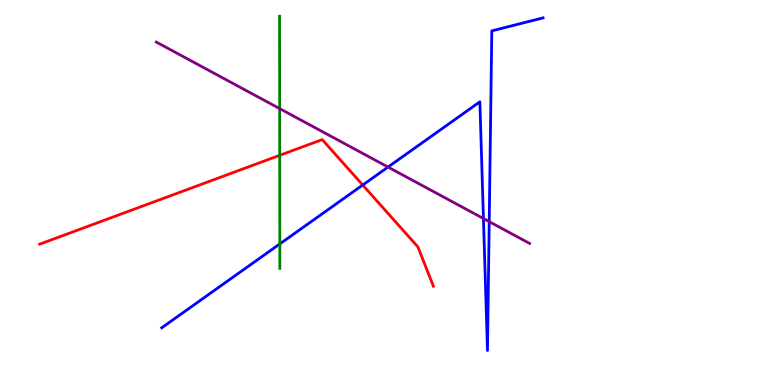[{'lines': ['blue', 'red'], 'intersections': [{'x': 4.68, 'y': 5.19}]}, {'lines': ['green', 'red'], 'intersections': [{'x': 3.61, 'y': 5.97}]}, {'lines': ['purple', 'red'], 'intersections': []}, {'lines': ['blue', 'green'], 'intersections': [{'x': 3.61, 'y': 3.66}]}, {'lines': ['blue', 'purple'], 'intersections': [{'x': 5.01, 'y': 5.66}, {'x': 6.24, 'y': 4.32}, {'x': 6.31, 'y': 4.24}]}, {'lines': ['green', 'purple'], 'intersections': [{'x': 3.61, 'y': 7.18}]}]